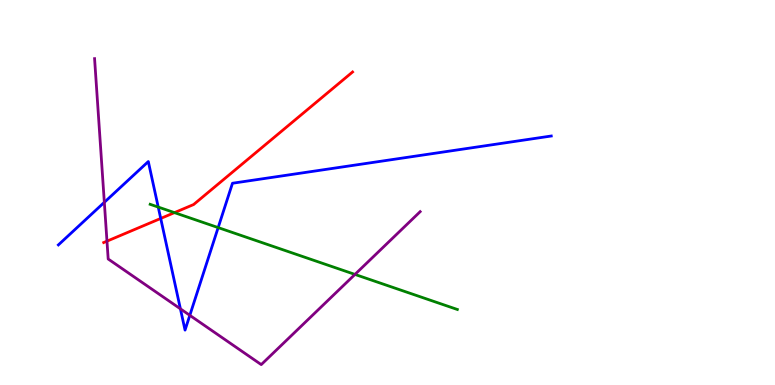[{'lines': ['blue', 'red'], 'intersections': [{'x': 2.07, 'y': 4.33}]}, {'lines': ['green', 'red'], 'intersections': [{'x': 2.25, 'y': 4.48}]}, {'lines': ['purple', 'red'], 'intersections': [{'x': 1.38, 'y': 3.74}]}, {'lines': ['blue', 'green'], 'intersections': [{'x': 2.04, 'y': 4.62}, {'x': 2.81, 'y': 4.09}]}, {'lines': ['blue', 'purple'], 'intersections': [{'x': 1.35, 'y': 4.75}, {'x': 2.33, 'y': 1.98}, {'x': 2.45, 'y': 1.81}]}, {'lines': ['green', 'purple'], 'intersections': [{'x': 4.58, 'y': 2.87}]}]